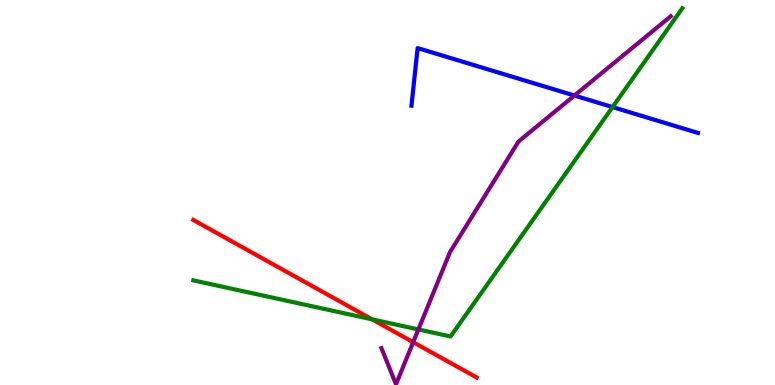[{'lines': ['blue', 'red'], 'intersections': []}, {'lines': ['green', 'red'], 'intersections': [{'x': 4.8, 'y': 1.7}]}, {'lines': ['purple', 'red'], 'intersections': [{'x': 5.33, 'y': 1.11}]}, {'lines': ['blue', 'green'], 'intersections': [{'x': 7.9, 'y': 7.22}]}, {'lines': ['blue', 'purple'], 'intersections': [{'x': 7.41, 'y': 7.52}]}, {'lines': ['green', 'purple'], 'intersections': [{'x': 5.4, 'y': 1.44}]}]